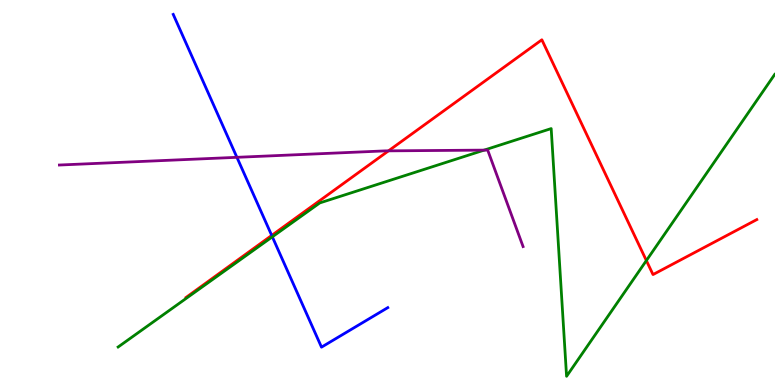[{'lines': ['blue', 'red'], 'intersections': [{'x': 3.51, 'y': 3.89}]}, {'lines': ['green', 'red'], 'intersections': [{'x': 8.34, 'y': 3.23}]}, {'lines': ['purple', 'red'], 'intersections': [{'x': 5.01, 'y': 6.08}]}, {'lines': ['blue', 'green'], 'intersections': [{'x': 3.51, 'y': 3.85}]}, {'lines': ['blue', 'purple'], 'intersections': [{'x': 3.06, 'y': 5.91}]}, {'lines': ['green', 'purple'], 'intersections': [{'x': 6.25, 'y': 6.1}]}]